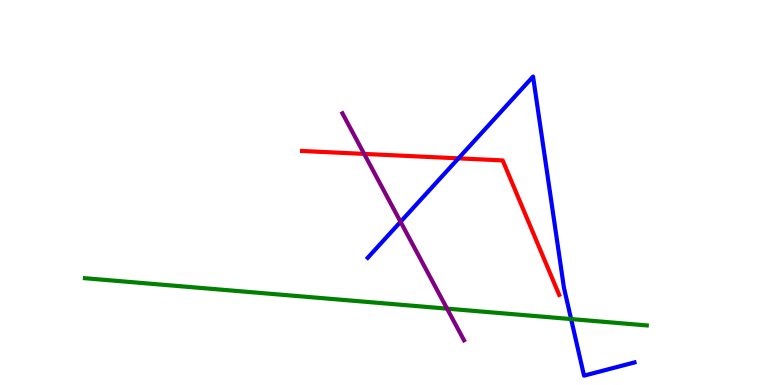[{'lines': ['blue', 'red'], 'intersections': [{'x': 5.92, 'y': 5.89}]}, {'lines': ['green', 'red'], 'intersections': []}, {'lines': ['purple', 'red'], 'intersections': [{'x': 4.7, 'y': 6.0}]}, {'lines': ['blue', 'green'], 'intersections': [{'x': 7.37, 'y': 1.71}]}, {'lines': ['blue', 'purple'], 'intersections': [{'x': 5.17, 'y': 4.24}]}, {'lines': ['green', 'purple'], 'intersections': [{'x': 5.77, 'y': 1.98}]}]